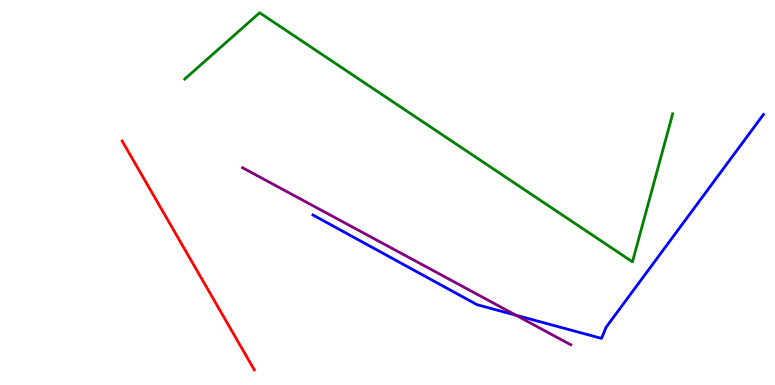[{'lines': ['blue', 'red'], 'intersections': []}, {'lines': ['green', 'red'], 'intersections': []}, {'lines': ['purple', 'red'], 'intersections': []}, {'lines': ['blue', 'green'], 'intersections': []}, {'lines': ['blue', 'purple'], 'intersections': [{'x': 6.66, 'y': 1.81}]}, {'lines': ['green', 'purple'], 'intersections': []}]